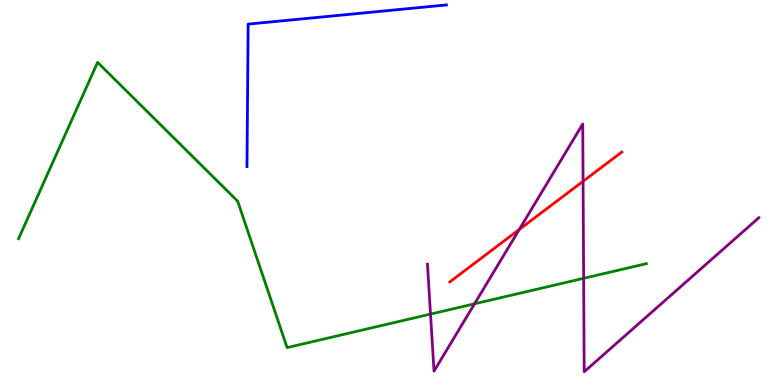[{'lines': ['blue', 'red'], 'intersections': []}, {'lines': ['green', 'red'], 'intersections': []}, {'lines': ['purple', 'red'], 'intersections': [{'x': 6.7, 'y': 4.04}, {'x': 7.52, 'y': 5.29}]}, {'lines': ['blue', 'green'], 'intersections': []}, {'lines': ['blue', 'purple'], 'intersections': []}, {'lines': ['green', 'purple'], 'intersections': [{'x': 5.56, 'y': 1.84}, {'x': 6.12, 'y': 2.11}, {'x': 7.53, 'y': 2.77}]}]